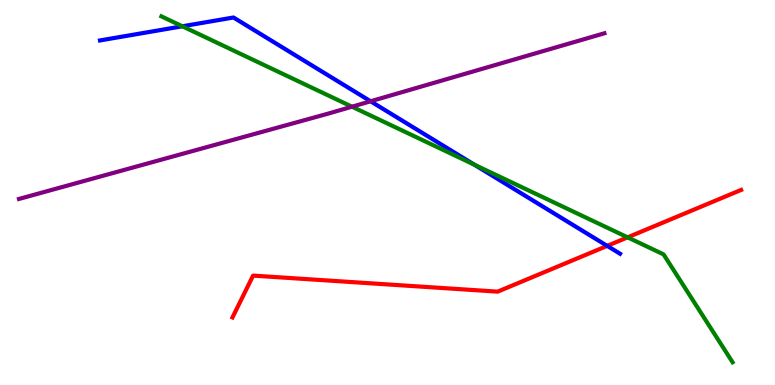[{'lines': ['blue', 'red'], 'intersections': [{'x': 7.83, 'y': 3.61}]}, {'lines': ['green', 'red'], 'intersections': [{'x': 8.1, 'y': 3.84}]}, {'lines': ['purple', 'red'], 'intersections': []}, {'lines': ['blue', 'green'], 'intersections': [{'x': 2.35, 'y': 9.32}, {'x': 6.12, 'y': 5.72}]}, {'lines': ['blue', 'purple'], 'intersections': [{'x': 4.78, 'y': 7.37}]}, {'lines': ['green', 'purple'], 'intersections': [{'x': 4.54, 'y': 7.23}]}]